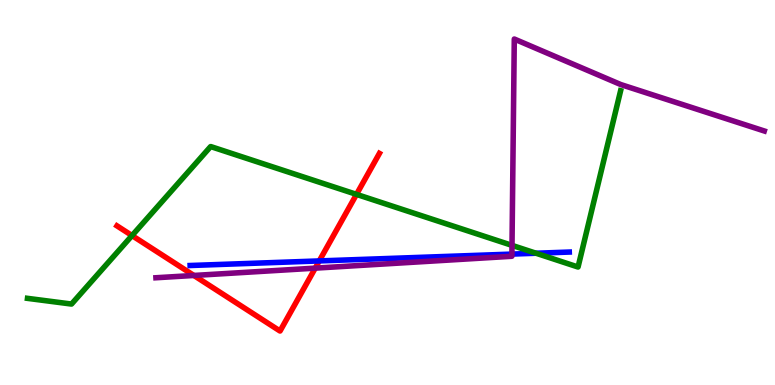[{'lines': ['blue', 'red'], 'intersections': [{'x': 4.12, 'y': 3.22}]}, {'lines': ['green', 'red'], 'intersections': [{'x': 1.7, 'y': 3.88}, {'x': 4.6, 'y': 4.95}]}, {'lines': ['purple', 'red'], 'intersections': [{'x': 2.5, 'y': 2.85}, {'x': 4.07, 'y': 3.04}]}, {'lines': ['blue', 'green'], 'intersections': [{'x': 6.92, 'y': 3.42}]}, {'lines': ['blue', 'purple'], 'intersections': [{'x': 6.61, 'y': 3.4}]}, {'lines': ['green', 'purple'], 'intersections': [{'x': 6.61, 'y': 3.63}]}]